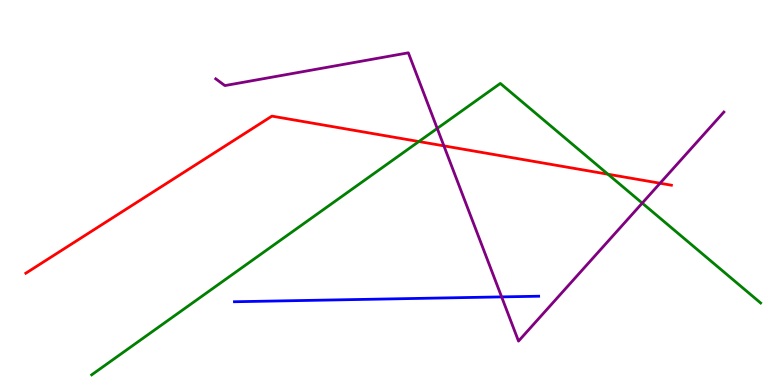[{'lines': ['blue', 'red'], 'intersections': []}, {'lines': ['green', 'red'], 'intersections': [{'x': 5.4, 'y': 6.32}, {'x': 7.84, 'y': 5.47}]}, {'lines': ['purple', 'red'], 'intersections': [{'x': 5.73, 'y': 6.21}, {'x': 8.52, 'y': 5.24}]}, {'lines': ['blue', 'green'], 'intersections': []}, {'lines': ['blue', 'purple'], 'intersections': [{'x': 6.47, 'y': 2.29}]}, {'lines': ['green', 'purple'], 'intersections': [{'x': 5.64, 'y': 6.66}, {'x': 8.29, 'y': 4.72}]}]